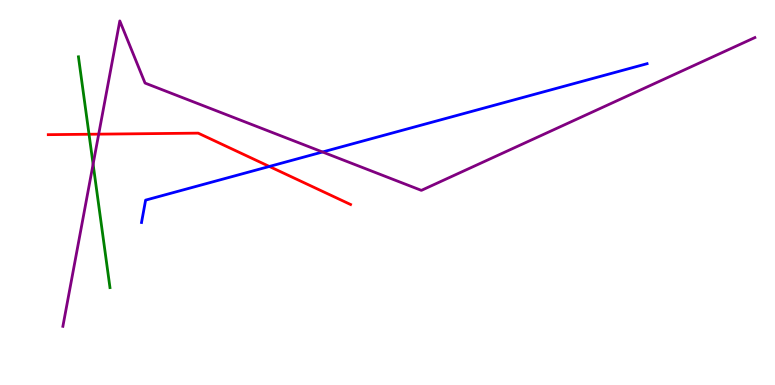[{'lines': ['blue', 'red'], 'intersections': [{'x': 3.48, 'y': 5.68}]}, {'lines': ['green', 'red'], 'intersections': [{'x': 1.15, 'y': 6.51}]}, {'lines': ['purple', 'red'], 'intersections': [{'x': 1.27, 'y': 6.52}]}, {'lines': ['blue', 'green'], 'intersections': []}, {'lines': ['blue', 'purple'], 'intersections': [{'x': 4.16, 'y': 6.05}]}, {'lines': ['green', 'purple'], 'intersections': [{'x': 1.2, 'y': 5.74}]}]